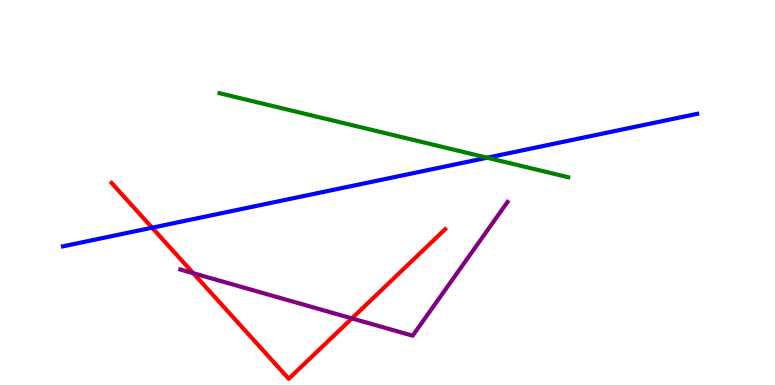[{'lines': ['blue', 'red'], 'intersections': [{'x': 1.96, 'y': 4.09}]}, {'lines': ['green', 'red'], 'intersections': []}, {'lines': ['purple', 'red'], 'intersections': [{'x': 2.49, 'y': 2.9}, {'x': 4.54, 'y': 1.73}]}, {'lines': ['blue', 'green'], 'intersections': [{'x': 6.29, 'y': 5.9}]}, {'lines': ['blue', 'purple'], 'intersections': []}, {'lines': ['green', 'purple'], 'intersections': []}]